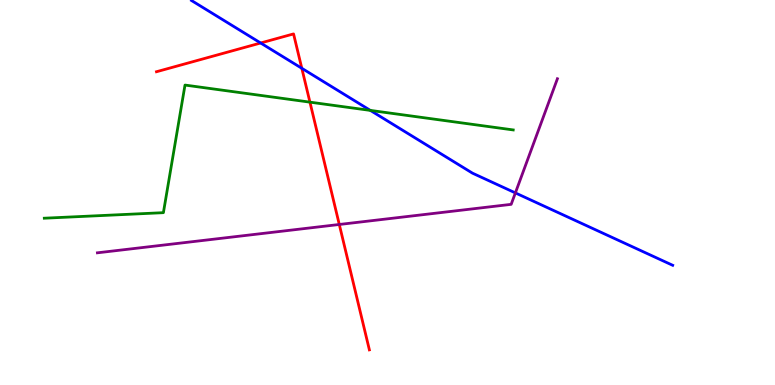[{'lines': ['blue', 'red'], 'intersections': [{'x': 3.36, 'y': 8.88}, {'x': 3.89, 'y': 8.23}]}, {'lines': ['green', 'red'], 'intersections': [{'x': 4.0, 'y': 7.35}]}, {'lines': ['purple', 'red'], 'intersections': [{'x': 4.38, 'y': 4.17}]}, {'lines': ['blue', 'green'], 'intersections': [{'x': 4.78, 'y': 7.13}]}, {'lines': ['blue', 'purple'], 'intersections': [{'x': 6.65, 'y': 4.99}]}, {'lines': ['green', 'purple'], 'intersections': []}]